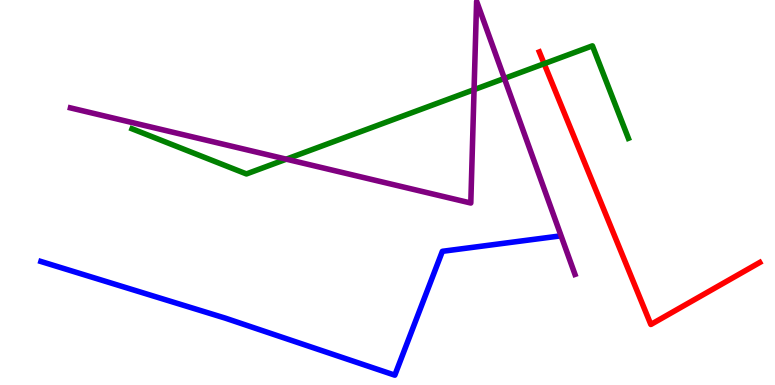[{'lines': ['blue', 'red'], 'intersections': []}, {'lines': ['green', 'red'], 'intersections': [{'x': 7.02, 'y': 8.35}]}, {'lines': ['purple', 'red'], 'intersections': []}, {'lines': ['blue', 'green'], 'intersections': []}, {'lines': ['blue', 'purple'], 'intersections': []}, {'lines': ['green', 'purple'], 'intersections': [{'x': 3.69, 'y': 5.87}, {'x': 6.12, 'y': 7.67}, {'x': 6.51, 'y': 7.96}]}]